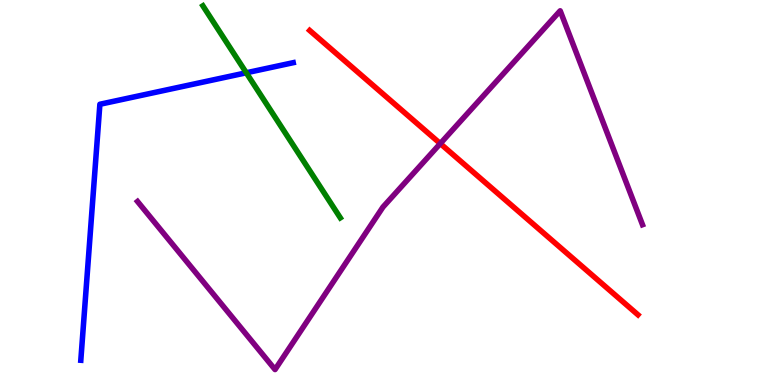[{'lines': ['blue', 'red'], 'intersections': []}, {'lines': ['green', 'red'], 'intersections': []}, {'lines': ['purple', 'red'], 'intersections': [{'x': 5.68, 'y': 6.27}]}, {'lines': ['blue', 'green'], 'intersections': [{'x': 3.18, 'y': 8.11}]}, {'lines': ['blue', 'purple'], 'intersections': []}, {'lines': ['green', 'purple'], 'intersections': []}]